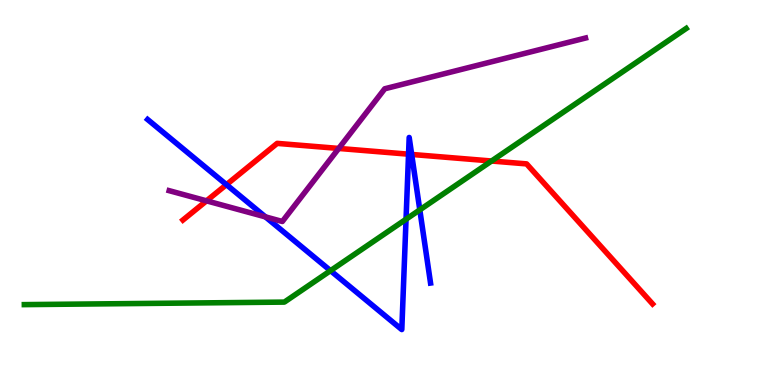[{'lines': ['blue', 'red'], 'intersections': [{'x': 2.92, 'y': 5.2}, {'x': 5.27, 'y': 6.0}, {'x': 5.31, 'y': 5.99}]}, {'lines': ['green', 'red'], 'intersections': [{'x': 6.34, 'y': 5.82}]}, {'lines': ['purple', 'red'], 'intersections': [{'x': 2.66, 'y': 4.78}, {'x': 4.37, 'y': 6.14}]}, {'lines': ['blue', 'green'], 'intersections': [{'x': 4.26, 'y': 2.97}, {'x': 5.24, 'y': 4.31}, {'x': 5.42, 'y': 4.55}]}, {'lines': ['blue', 'purple'], 'intersections': [{'x': 3.43, 'y': 4.37}]}, {'lines': ['green', 'purple'], 'intersections': []}]